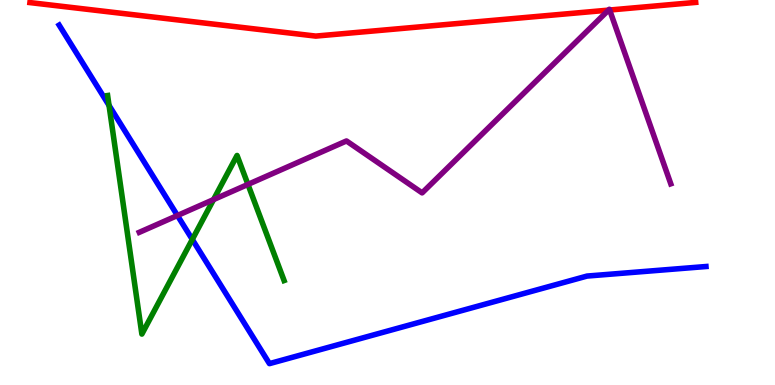[{'lines': ['blue', 'red'], 'intersections': []}, {'lines': ['green', 'red'], 'intersections': []}, {'lines': ['purple', 'red'], 'intersections': [{'x': 7.85, 'y': 9.74}, {'x': 7.87, 'y': 9.74}]}, {'lines': ['blue', 'green'], 'intersections': [{'x': 1.41, 'y': 7.26}, {'x': 2.48, 'y': 3.78}]}, {'lines': ['blue', 'purple'], 'intersections': [{'x': 2.29, 'y': 4.4}]}, {'lines': ['green', 'purple'], 'intersections': [{'x': 2.76, 'y': 4.82}, {'x': 3.2, 'y': 5.21}]}]